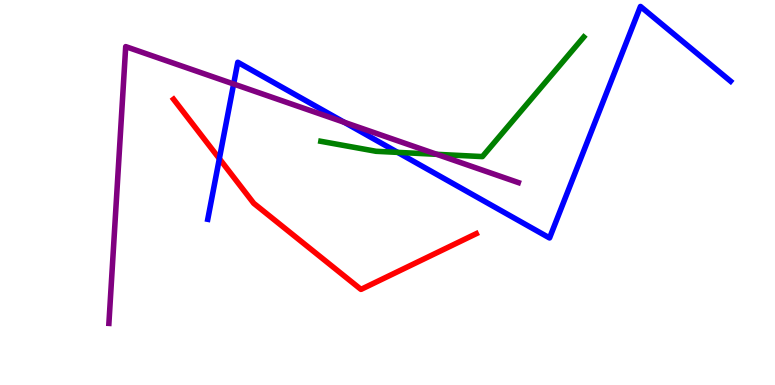[{'lines': ['blue', 'red'], 'intersections': [{'x': 2.83, 'y': 5.88}]}, {'lines': ['green', 'red'], 'intersections': []}, {'lines': ['purple', 'red'], 'intersections': []}, {'lines': ['blue', 'green'], 'intersections': [{'x': 5.13, 'y': 6.04}]}, {'lines': ['blue', 'purple'], 'intersections': [{'x': 3.01, 'y': 7.82}, {'x': 4.44, 'y': 6.82}]}, {'lines': ['green', 'purple'], 'intersections': [{'x': 5.64, 'y': 5.99}]}]